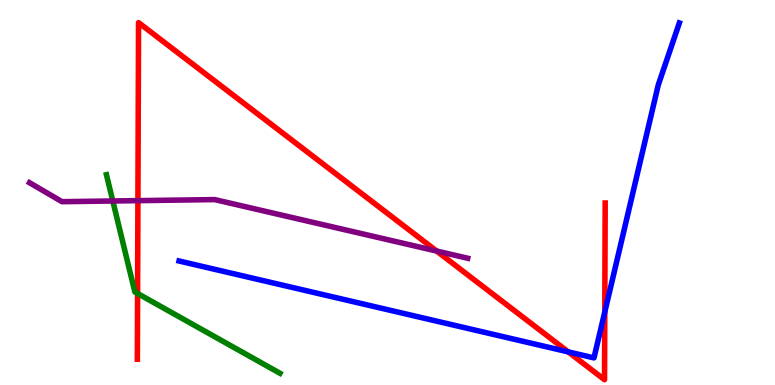[{'lines': ['blue', 'red'], 'intersections': [{'x': 7.33, 'y': 0.86}, {'x': 7.8, 'y': 1.89}]}, {'lines': ['green', 'red'], 'intersections': [{'x': 1.78, 'y': 2.38}]}, {'lines': ['purple', 'red'], 'intersections': [{'x': 1.78, 'y': 4.79}, {'x': 5.63, 'y': 3.48}]}, {'lines': ['blue', 'green'], 'intersections': []}, {'lines': ['blue', 'purple'], 'intersections': []}, {'lines': ['green', 'purple'], 'intersections': [{'x': 1.46, 'y': 4.78}]}]